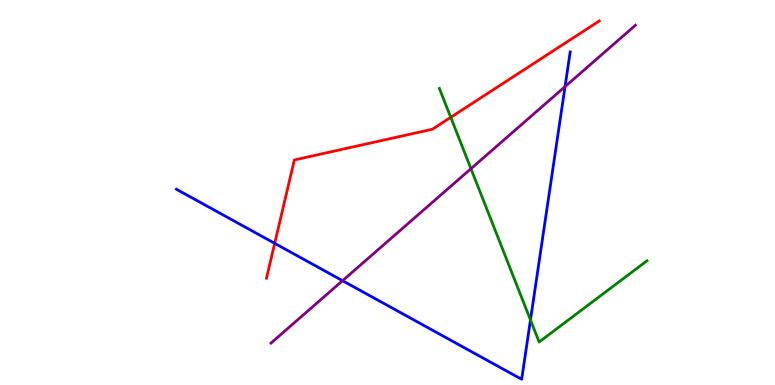[{'lines': ['blue', 'red'], 'intersections': [{'x': 3.54, 'y': 3.68}]}, {'lines': ['green', 'red'], 'intersections': [{'x': 5.82, 'y': 6.95}]}, {'lines': ['purple', 'red'], 'intersections': []}, {'lines': ['blue', 'green'], 'intersections': [{'x': 6.84, 'y': 1.69}]}, {'lines': ['blue', 'purple'], 'intersections': [{'x': 4.42, 'y': 2.71}, {'x': 7.29, 'y': 7.75}]}, {'lines': ['green', 'purple'], 'intersections': [{'x': 6.08, 'y': 5.62}]}]